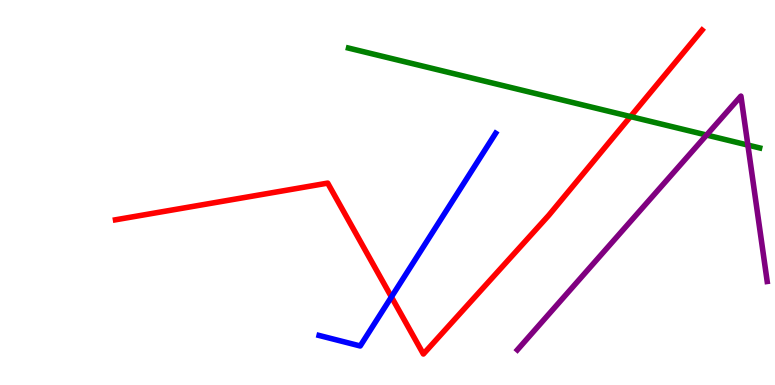[{'lines': ['blue', 'red'], 'intersections': [{'x': 5.05, 'y': 2.29}]}, {'lines': ['green', 'red'], 'intersections': [{'x': 8.14, 'y': 6.97}]}, {'lines': ['purple', 'red'], 'intersections': []}, {'lines': ['blue', 'green'], 'intersections': []}, {'lines': ['blue', 'purple'], 'intersections': []}, {'lines': ['green', 'purple'], 'intersections': [{'x': 9.12, 'y': 6.49}, {'x': 9.65, 'y': 6.23}]}]